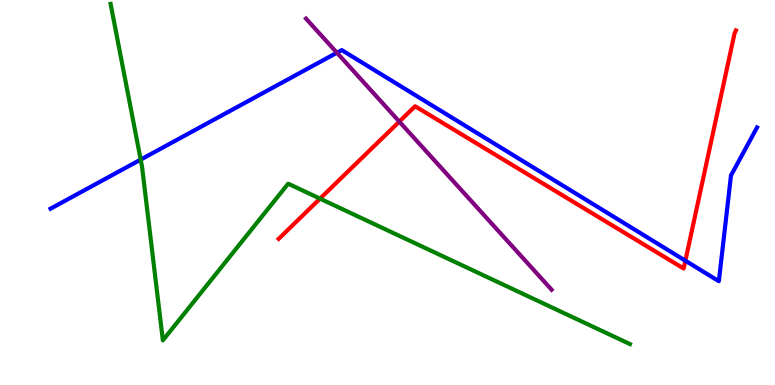[{'lines': ['blue', 'red'], 'intersections': [{'x': 8.84, 'y': 3.23}]}, {'lines': ['green', 'red'], 'intersections': [{'x': 4.13, 'y': 4.84}]}, {'lines': ['purple', 'red'], 'intersections': [{'x': 5.15, 'y': 6.84}]}, {'lines': ['blue', 'green'], 'intersections': [{'x': 1.82, 'y': 5.85}]}, {'lines': ['blue', 'purple'], 'intersections': [{'x': 4.35, 'y': 8.63}]}, {'lines': ['green', 'purple'], 'intersections': []}]